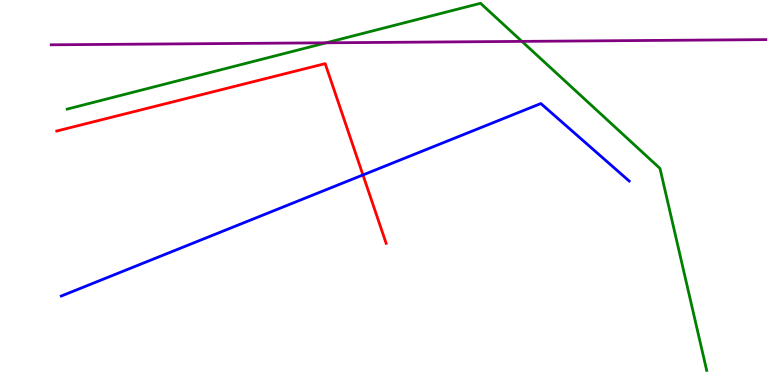[{'lines': ['blue', 'red'], 'intersections': [{'x': 4.68, 'y': 5.46}]}, {'lines': ['green', 'red'], 'intersections': []}, {'lines': ['purple', 'red'], 'intersections': []}, {'lines': ['blue', 'green'], 'intersections': []}, {'lines': ['blue', 'purple'], 'intersections': []}, {'lines': ['green', 'purple'], 'intersections': [{'x': 4.21, 'y': 8.89}, {'x': 6.73, 'y': 8.93}]}]